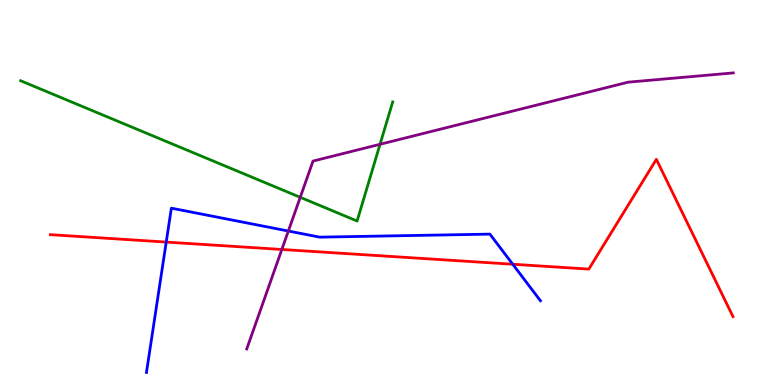[{'lines': ['blue', 'red'], 'intersections': [{'x': 2.14, 'y': 3.71}, {'x': 6.62, 'y': 3.14}]}, {'lines': ['green', 'red'], 'intersections': []}, {'lines': ['purple', 'red'], 'intersections': [{'x': 3.64, 'y': 3.52}]}, {'lines': ['blue', 'green'], 'intersections': []}, {'lines': ['blue', 'purple'], 'intersections': [{'x': 3.72, 'y': 4.0}]}, {'lines': ['green', 'purple'], 'intersections': [{'x': 3.87, 'y': 4.87}, {'x': 4.9, 'y': 6.25}]}]